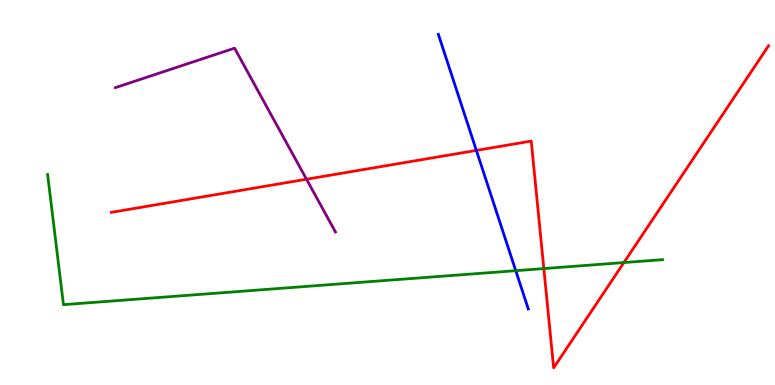[{'lines': ['blue', 'red'], 'intersections': [{'x': 6.15, 'y': 6.09}]}, {'lines': ['green', 'red'], 'intersections': [{'x': 7.02, 'y': 3.02}, {'x': 8.05, 'y': 3.18}]}, {'lines': ['purple', 'red'], 'intersections': [{'x': 3.95, 'y': 5.34}]}, {'lines': ['blue', 'green'], 'intersections': [{'x': 6.65, 'y': 2.97}]}, {'lines': ['blue', 'purple'], 'intersections': []}, {'lines': ['green', 'purple'], 'intersections': []}]